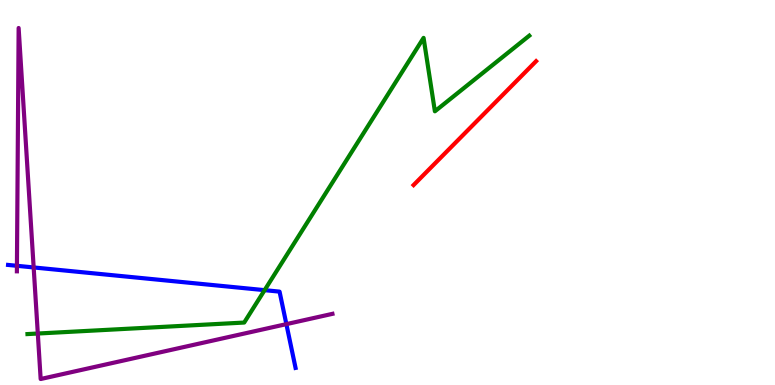[{'lines': ['blue', 'red'], 'intersections': []}, {'lines': ['green', 'red'], 'intersections': []}, {'lines': ['purple', 'red'], 'intersections': []}, {'lines': ['blue', 'green'], 'intersections': [{'x': 3.41, 'y': 2.46}]}, {'lines': ['blue', 'purple'], 'intersections': [{'x': 0.218, 'y': 3.1}, {'x': 0.434, 'y': 3.05}, {'x': 3.7, 'y': 1.58}]}, {'lines': ['green', 'purple'], 'intersections': [{'x': 0.488, 'y': 1.34}]}]